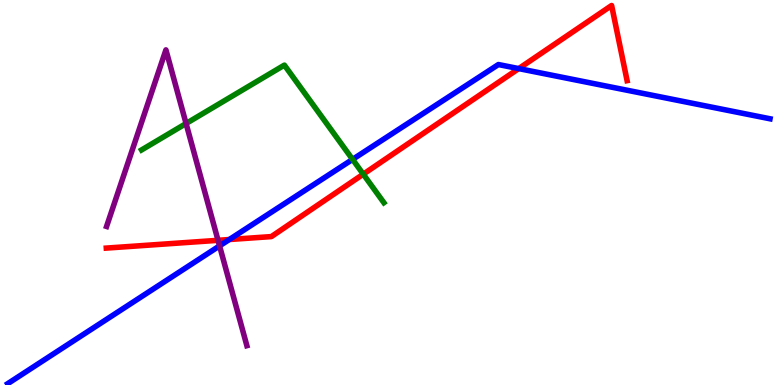[{'lines': ['blue', 'red'], 'intersections': [{'x': 2.96, 'y': 3.78}, {'x': 6.69, 'y': 8.22}]}, {'lines': ['green', 'red'], 'intersections': [{'x': 4.69, 'y': 5.48}]}, {'lines': ['purple', 'red'], 'intersections': [{'x': 2.81, 'y': 3.76}]}, {'lines': ['blue', 'green'], 'intersections': [{'x': 4.55, 'y': 5.86}]}, {'lines': ['blue', 'purple'], 'intersections': [{'x': 2.83, 'y': 3.61}]}, {'lines': ['green', 'purple'], 'intersections': [{'x': 2.4, 'y': 6.79}]}]